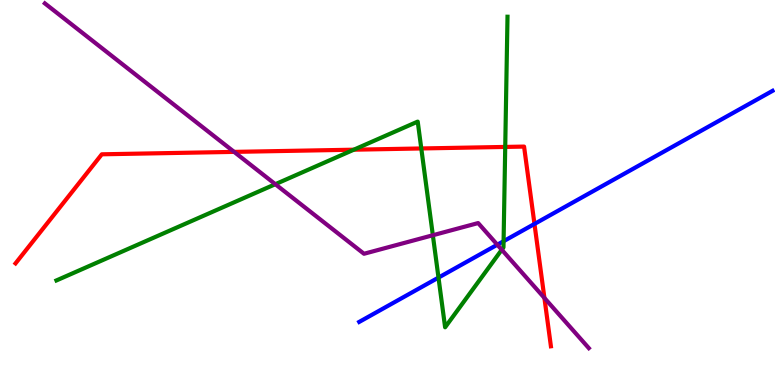[{'lines': ['blue', 'red'], 'intersections': [{'x': 6.9, 'y': 4.18}]}, {'lines': ['green', 'red'], 'intersections': [{'x': 4.57, 'y': 6.11}, {'x': 5.44, 'y': 6.14}, {'x': 6.52, 'y': 6.18}]}, {'lines': ['purple', 'red'], 'intersections': [{'x': 3.02, 'y': 6.05}, {'x': 7.02, 'y': 2.26}]}, {'lines': ['blue', 'green'], 'intersections': [{'x': 5.66, 'y': 2.79}, {'x': 6.5, 'y': 3.73}]}, {'lines': ['blue', 'purple'], 'intersections': [{'x': 6.42, 'y': 3.64}]}, {'lines': ['green', 'purple'], 'intersections': [{'x': 3.55, 'y': 5.22}, {'x': 5.59, 'y': 3.89}, {'x': 6.47, 'y': 3.51}]}]